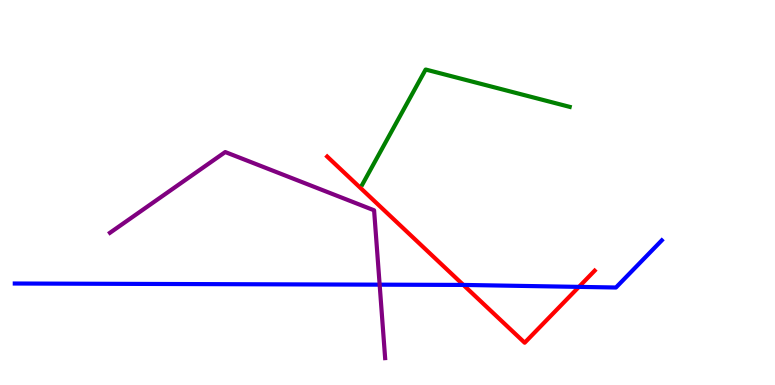[{'lines': ['blue', 'red'], 'intersections': [{'x': 5.98, 'y': 2.6}, {'x': 7.47, 'y': 2.55}]}, {'lines': ['green', 'red'], 'intersections': []}, {'lines': ['purple', 'red'], 'intersections': []}, {'lines': ['blue', 'green'], 'intersections': []}, {'lines': ['blue', 'purple'], 'intersections': [{'x': 4.9, 'y': 2.61}]}, {'lines': ['green', 'purple'], 'intersections': []}]